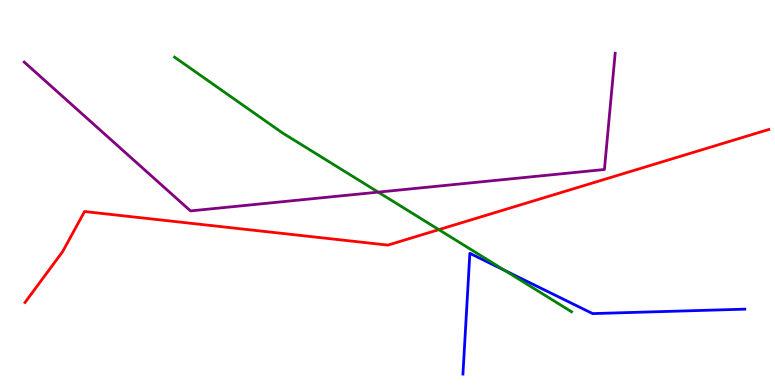[{'lines': ['blue', 'red'], 'intersections': []}, {'lines': ['green', 'red'], 'intersections': [{'x': 5.66, 'y': 4.04}]}, {'lines': ['purple', 'red'], 'intersections': []}, {'lines': ['blue', 'green'], 'intersections': [{'x': 6.52, 'y': 2.97}]}, {'lines': ['blue', 'purple'], 'intersections': []}, {'lines': ['green', 'purple'], 'intersections': [{'x': 4.88, 'y': 5.01}]}]